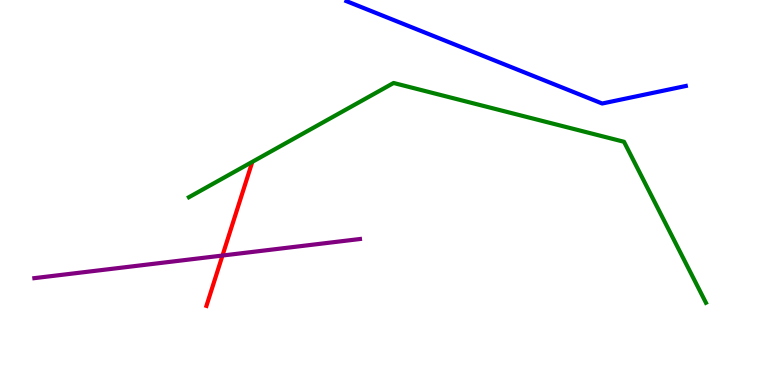[{'lines': ['blue', 'red'], 'intersections': []}, {'lines': ['green', 'red'], 'intersections': []}, {'lines': ['purple', 'red'], 'intersections': [{'x': 2.87, 'y': 3.36}]}, {'lines': ['blue', 'green'], 'intersections': []}, {'lines': ['blue', 'purple'], 'intersections': []}, {'lines': ['green', 'purple'], 'intersections': []}]